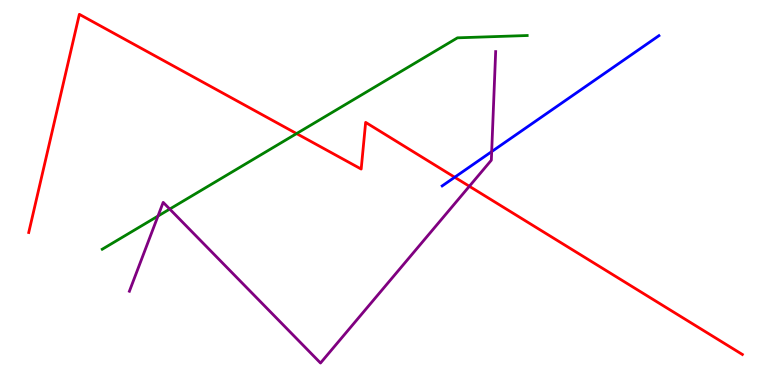[{'lines': ['blue', 'red'], 'intersections': [{'x': 5.87, 'y': 5.4}]}, {'lines': ['green', 'red'], 'intersections': [{'x': 3.83, 'y': 6.53}]}, {'lines': ['purple', 'red'], 'intersections': [{'x': 6.06, 'y': 5.16}]}, {'lines': ['blue', 'green'], 'intersections': []}, {'lines': ['blue', 'purple'], 'intersections': [{'x': 6.34, 'y': 6.06}]}, {'lines': ['green', 'purple'], 'intersections': [{'x': 2.04, 'y': 4.39}, {'x': 2.19, 'y': 4.57}]}]